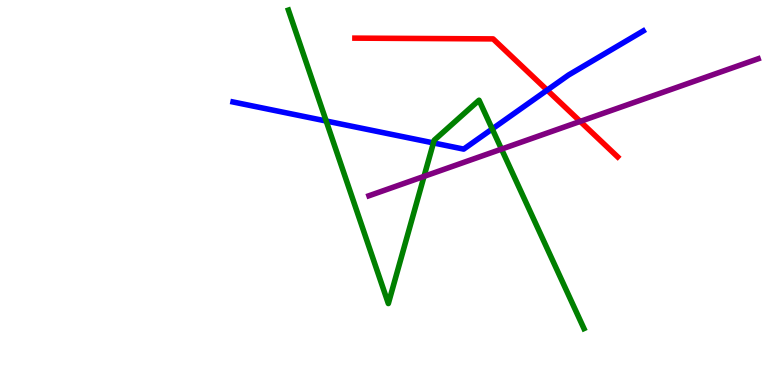[{'lines': ['blue', 'red'], 'intersections': [{'x': 7.06, 'y': 7.66}]}, {'lines': ['green', 'red'], 'intersections': []}, {'lines': ['purple', 'red'], 'intersections': [{'x': 7.49, 'y': 6.85}]}, {'lines': ['blue', 'green'], 'intersections': [{'x': 4.21, 'y': 6.86}, {'x': 5.59, 'y': 6.29}, {'x': 6.35, 'y': 6.65}]}, {'lines': ['blue', 'purple'], 'intersections': []}, {'lines': ['green', 'purple'], 'intersections': [{'x': 5.47, 'y': 5.42}, {'x': 6.47, 'y': 6.13}]}]